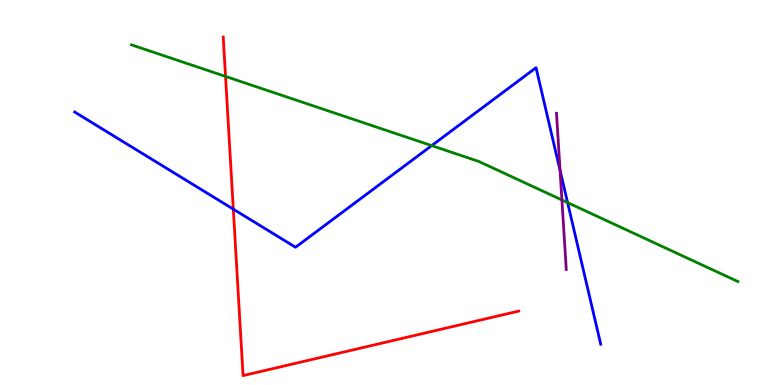[{'lines': ['blue', 'red'], 'intersections': [{'x': 3.01, 'y': 4.57}]}, {'lines': ['green', 'red'], 'intersections': [{'x': 2.91, 'y': 8.02}]}, {'lines': ['purple', 'red'], 'intersections': []}, {'lines': ['blue', 'green'], 'intersections': [{'x': 5.57, 'y': 6.22}, {'x': 7.32, 'y': 4.74}]}, {'lines': ['blue', 'purple'], 'intersections': [{'x': 7.23, 'y': 5.57}]}, {'lines': ['green', 'purple'], 'intersections': [{'x': 7.25, 'y': 4.81}]}]